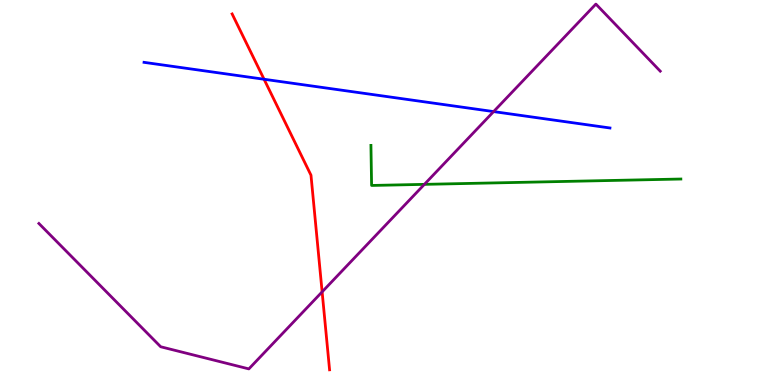[{'lines': ['blue', 'red'], 'intersections': [{'x': 3.41, 'y': 7.94}]}, {'lines': ['green', 'red'], 'intersections': []}, {'lines': ['purple', 'red'], 'intersections': [{'x': 4.16, 'y': 2.42}]}, {'lines': ['blue', 'green'], 'intersections': []}, {'lines': ['blue', 'purple'], 'intersections': [{'x': 6.37, 'y': 7.1}]}, {'lines': ['green', 'purple'], 'intersections': [{'x': 5.48, 'y': 5.21}]}]